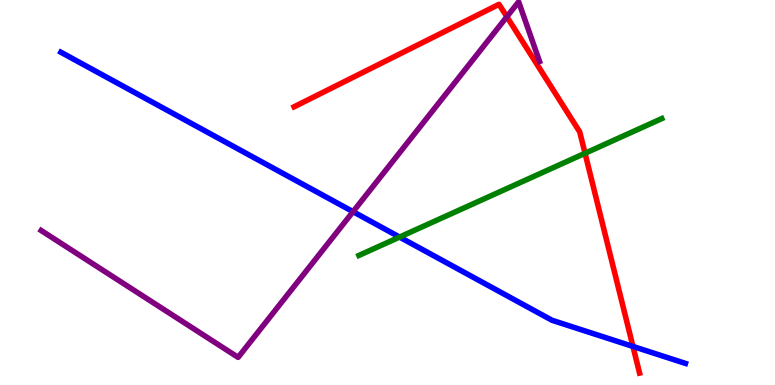[{'lines': ['blue', 'red'], 'intersections': [{'x': 8.17, 'y': 1.0}]}, {'lines': ['green', 'red'], 'intersections': [{'x': 7.55, 'y': 6.02}]}, {'lines': ['purple', 'red'], 'intersections': [{'x': 6.54, 'y': 9.57}]}, {'lines': ['blue', 'green'], 'intersections': [{'x': 5.16, 'y': 3.84}]}, {'lines': ['blue', 'purple'], 'intersections': [{'x': 4.56, 'y': 4.5}]}, {'lines': ['green', 'purple'], 'intersections': []}]